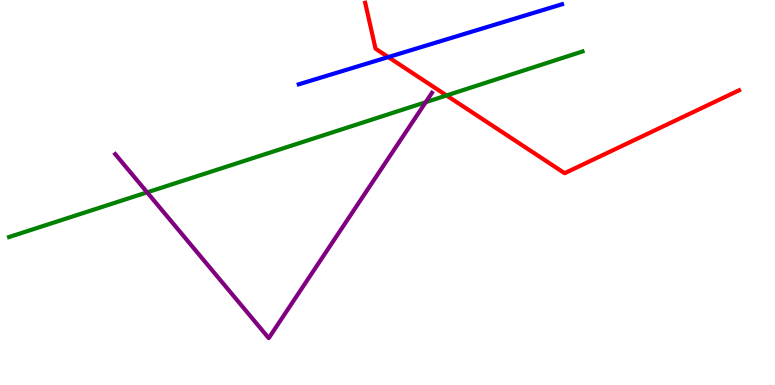[{'lines': ['blue', 'red'], 'intersections': [{'x': 5.01, 'y': 8.52}]}, {'lines': ['green', 'red'], 'intersections': [{'x': 5.76, 'y': 7.52}]}, {'lines': ['purple', 'red'], 'intersections': []}, {'lines': ['blue', 'green'], 'intersections': []}, {'lines': ['blue', 'purple'], 'intersections': []}, {'lines': ['green', 'purple'], 'intersections': [{'x': 1.9, 'y': 5.0}, {'x': 5.49, 'y': 7.35}]}]